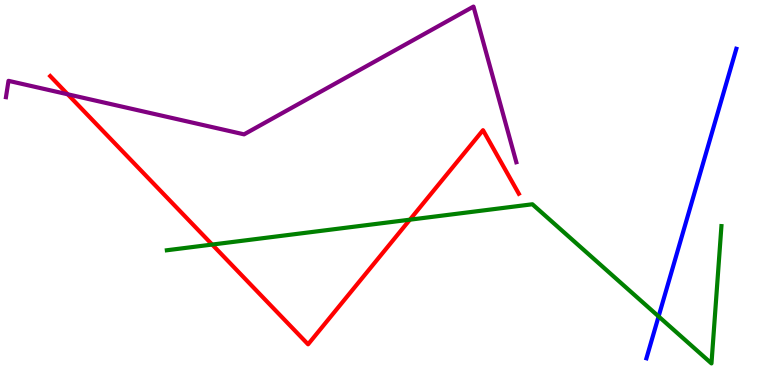[{'lines': ['blue', 'red'], 'intersections': []}, {'lines': ['green', 'red'], 'intersections': [{'x': 2.74, 'y': 3.65}, {'x': 5.29, 'y': 4.29}]}, {'lines': ['purple', 'red'], 'intersections': [{'x': 0.874, 'y': 7.55}]}, {'lines': ['blue', 'green'], 'intersections': [{'x': 8.5, 'y': 1.78}]}, {'lines': ['blue', 'purple'], 'intersections': []}, {'lines': ['green', 'purple'], 'intersections': []}]